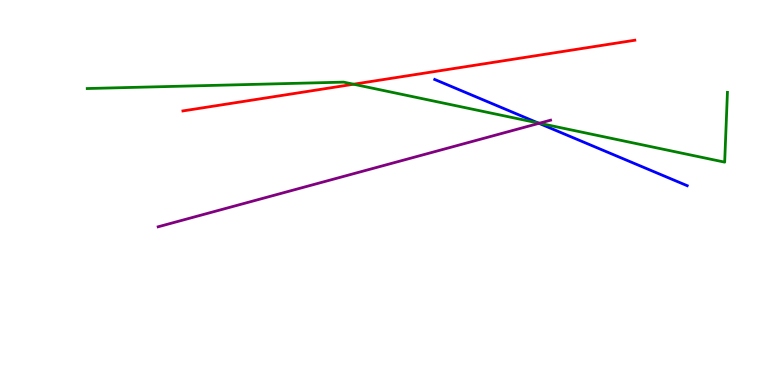[{'lines': ['blue', 'red'], 'intersections': []}, {'lines': ['green', 'red'], 'intersections': [{'x': 4.56, 'y': 7.81}]}, {'lines': ['purple', 'red'], 'intersections': []}, {'lines': ['blue', 'green'], 'intersections': [{'x': 6.94, 'y': 6.81}]}, {'lines': ['blue', 'purple'], 'intersections': [{'x': 6.95, 'y': 6.8}]}, {'lines': ['green', 'purple'], 'intersections': [{'x': 6.96, 'y': 6.8}]}]